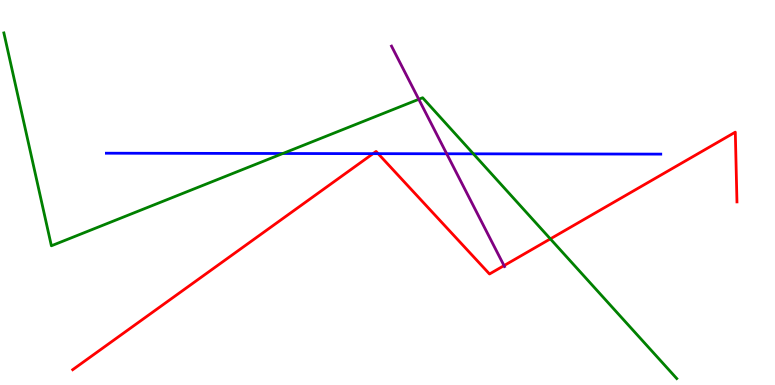[{'lines': ['blue', 'red'], 'intersections': [{'x': 4.81, 'y': 6.01}, {'x': 4.88, 'y': 6.01}]}, {'lines': ['green', 'red'], 'intersections': [{'x': 7.1, 'y': 3.8}]}, {'lines': ['purple', 'red'], 'intersections': [{'x': 6.5, 'y': 3.1}]}, {'lines': ['blue', 'green'], 'intersections': [{'x': 3.65, 'y': 6.01}, {'x': 6.11, 'y': 6.0}]}, {'lines': ['blue', 'purple'], 'intersections': [{'x': 5.76, 'y': 6.01}]}, {'lines': ['green', 'purple'], 'intersections': [{'x': 5.4, 'y': 7.42}]}]